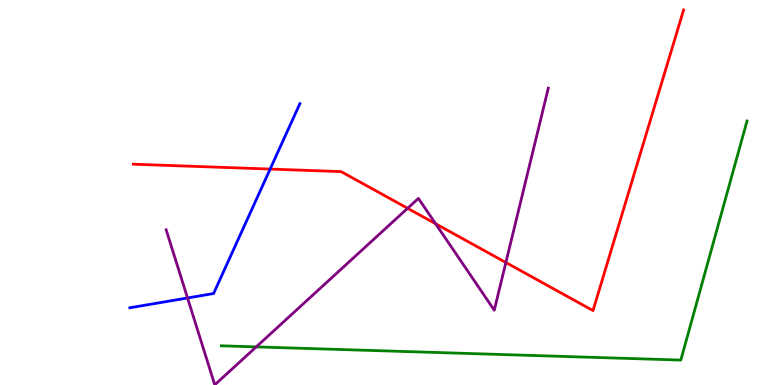[{'lines': ['blue', 'red'], 'intersections': [{'x': 3.49, 'y': 5.61}]}, {'lines': ['green', 'red'], 'intersections': []}, {'lines': ['purple', 'red'], 'intersections': [{'x': 5.26, 'y': 4.59}, {'x': 5.62, 'y': 4.19}, {'x': 6.53, 'y': 3.18}]}, {'lines': ['blue', 'green'], 'intersections': []}, {'lines': ['blue', 'purple'], 'intersections': [{'x': 2.42, 'y': 2.26}]}, {'lines': ['green', 'purple'], 'intersections': [{'x': 3.31, 'y': 0.99}]}]